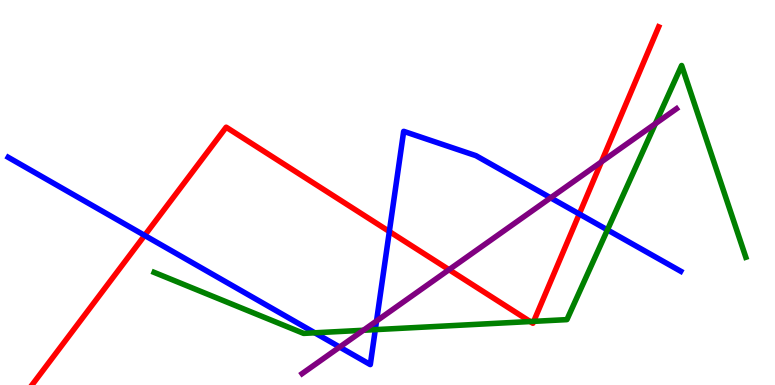[{'lines': ['blue', 'red'], 'intersections': [{'x': 1.87, 'y': 3.89}, {'x': 5.02, 'y': 3.99}, {'x': 7.47, 'y': 4.44}]}, {'lines': ['green', 'red'], 'intersections': [{'x': 6.84, 'y': 1.65}, {'x': 6.89, 'y': 1.65}]}, {'lines': ['purple', 'red'], 'intersections': [{'x': 5.79, 'y': 3.0}, {'x': 7.76, 'y': 5.79}]}, {'lines': ['blue', 'green'], 'intersections': [{'x': 4.06, 'y': 1.36}, {'x': 4.84, 'y': 1.44}, {'x': 7.84, 'y': 4.03}]}, {'lines': ['blue', 'purple'], 'intersections': [{'x': 4.38, 'y': 0.986}, {'x': 4.86, 'y': 1.66}, {'x': 7.1, 'y': 4.86}]}, {'lines': ['green', 'purple'], 'intersections': [{'x': 4.69, 'y': 1.42}, {'x': 8.46, 'y': 6.79}]}]